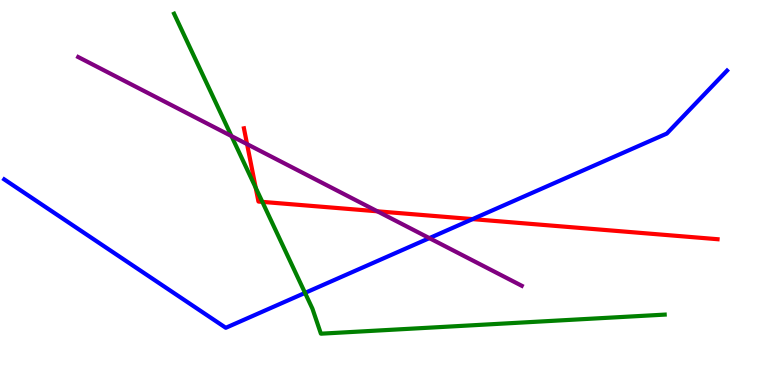[{'lines': ['blue', 'red'], 'intersections': [{'x': 6.1, 'y': 4.31}]}, {'lines': ['green', 'red'], 'intersections': [{'x': 3.3, 'y': 5.12}, {'x': 3.38, 'y': 4.76}]}, {'lines': ['purple', 'red'], 'intersections': [{'x': 3.19, 'y': 6.26}, {'x': 4.87, 'y': 4.51}]}, {'lines': ['blue', 'green'], 'intersections': [{'x': 3.94, 'y': 2.39}]}, {'lines': ['blue', 'purple'], 'intersections': [{'x': 5.54, 'y': 3.81}]}, {'lines': ['green', 'purple'], 'intersections': [{'x': 2.99, 'y': 6.47}]}]